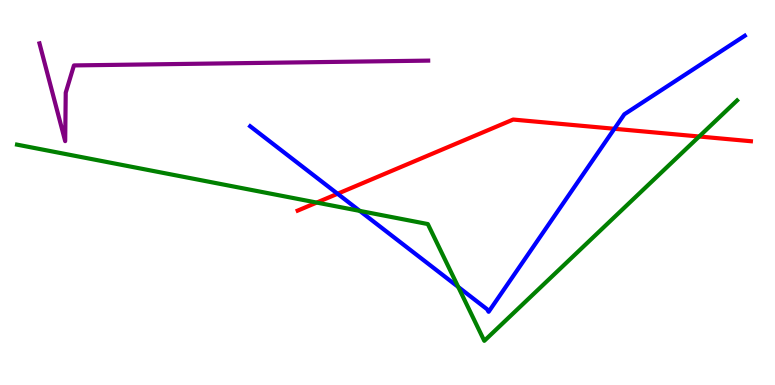[{'lines': ['blue', 'red'], 'intersections': [{'x': 4.36, 'y': 4.97}, {'x': 7.93, 'y': 6.66}]}, {'lines': ['green', 'red'], 'intersections': [{'x': 4.09, 'y': 4.74}, {'x': 9.02, 'y': 6.45}]}, {'lines': ['purple', 'red'], 'intersections': []}, {'lines': ['blue', 'green'], 'intersections': [{'x': 4.64, 'y': 4.52}, {'x': 5.91, 'y': 2.55}]}, {'lines': ['blue', 'purple'], 'intersections': []}, {'lines': ['green', 'purple'], 'intersections': []}]